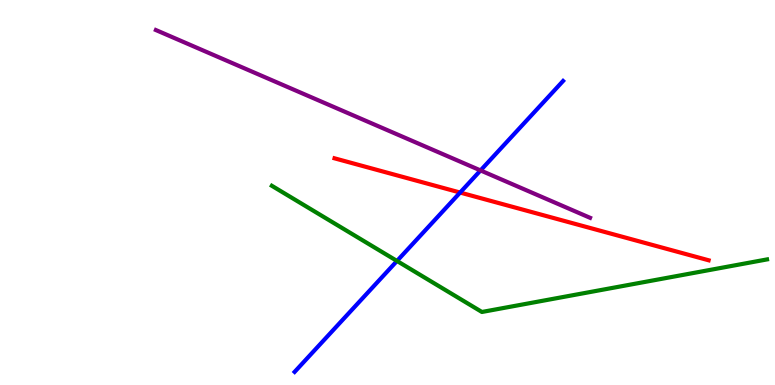[{'lines': ['blue', 'red'], 'intersections': [{'x': 5.94, 'y': 5.0}]}, {'lines': ['green', 'red'], 'intersections': []}, {'lines': ['purple', 'red'], 'intersections': []}, {'lines': ['blue', 'green'], 'intersections': [{'x': 5.12, 'y': 3.22}]}, {'lines': ['blue', 'purple'], 'intersections': [{'x': 6.2, 'y': 5.57}]}, {'lines': ['green', 'purple'], 'intersections': []}]